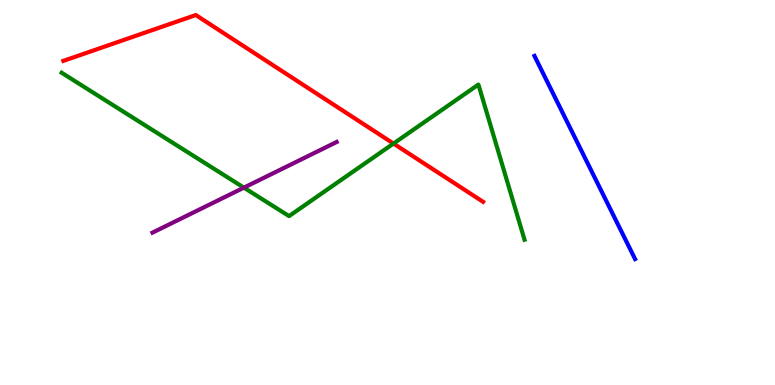[{'lines': ['blue', 'red'], 'intersections': []}, {'lines': ['green', 'red'], 'intersections': [{'x': 5.08, 'y': 6.27}]}, {'lines': ['purple', 'red'], 'intersections': []}, {'lines': ['blue', 'green'], 'intersections': []}, {'lines': ['blue', 'purple'], 'intersections': []}, {'lines': ['green', 'purple'], 'intersections': [{'x': 3.15, 'y': 5.13}]}]